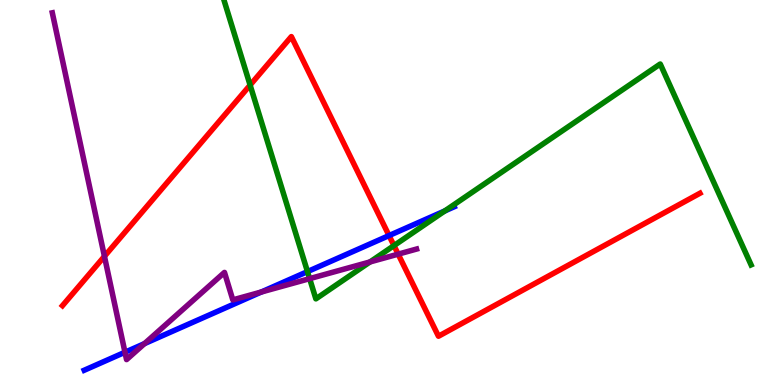[{'lines': ['blue', 'red'], 'intersections': [{'x': 5.02, 'y': 3.88}]}, {'lines': ['green', 'red'], 'intersections': [{'x': 3.23, 'y': 7.79}, {'x': 5.08, 'y': 3.62}]}, {'lines': ['purple', 'red'], 'intersections': [{'x': 1.35, 'y': 3.34}, {'x': 5.14, 'y': 3.4}]}, {'lines': ['blue', 'green'], 'intersections': [{'x': 3.97, 'y': 2.95}, {'x': 5.74, 'y': 4.52}]}, {'lines': ['blue', 'purple'], 'intersections': [{'x': 1.61, 'y': 0.851}, {'x': 1.86, 'y': 1.07}, {'x': 3.37, 'y': 2.42}]}, {'lines': ['green', 'purple'], 'intersections': [{'x': 4.0, 'y': 2.76}, {'x': 4.77, 'y': 3.2}]}]